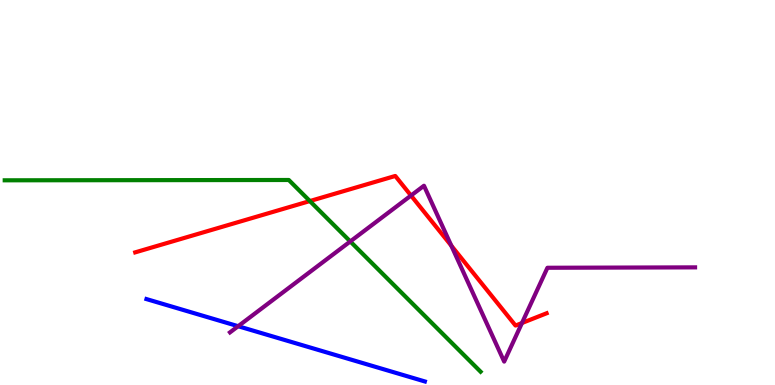[{'lines': ['blue', 'red'], 'intersections': []}, {'lines': ['green', 'red'], 'intersections': [{'x': 4.0, 'y': 4.78}]}, {'lines': ['purple', 'red'], 'intersections': [{'x': 5.3, 'y': 4.92}, {'x': 5.82, 'y': 3.62}, {'x': 6.74, 'y': 1.61}]}, {'lines': ['blue', 'green'], 'intersections': []}, {'lines': ['blue', 'purple'], 'intersections': [{'x': 3.07, 'y': 1.53}]}, {'lines': ['green', 'purple'], 'intersections': [{'x': 4.52, 'y': 3.73}]}]